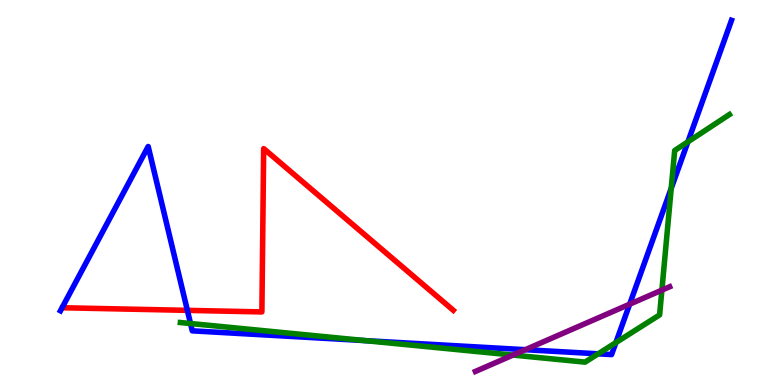[{'lines': ['blue', 'red'], 'intersections': [{'x': 2.42, 'y': 1.94}]}, {'lines': ['green', 'red'], 'intersections': []}, {'lines': ['purple', 'red'], 'intersections': []}, {'lines': ['blue', 'green'], 'intersections': [{'x': 2.46, 'y': 1.6}, {'x': 4.71, 'y': 1.15}, {'x': 7.72, 'y': 0.81}, {'x': 7.95, 'y': 1.1}, {'x': 8.66, 'y': 5.11}, {'x': 8.88, 'y': 6.32}]}, {'lines': ['blue', 'purple'], 'intersections': [{'x': 6.78, 'y': 0.917}, {'x': 8.12, 'y': 2.1}]}, {'lines': ['green', 'purple'], 'intersections': [{'x': 6.62, 'y': 0.777}, {'x': 8.54, 'y': 2.46}]}]